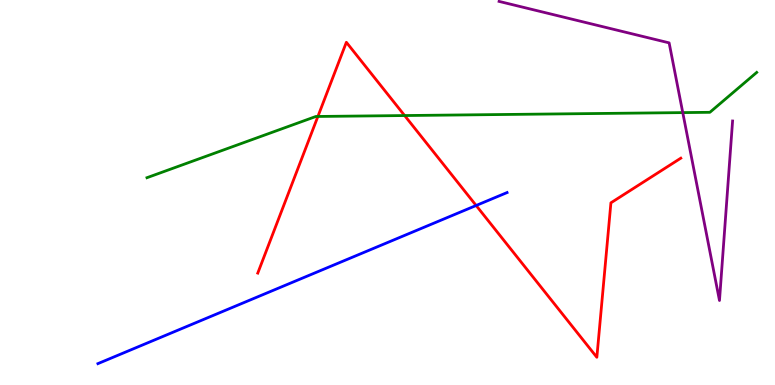[{'lines': ['blue', 'red'], 'intersections': [{'x': 6.14, 'y': 4.66}]}, {'lines': ['green', 'red'], 'intersections': [{'x': 4.1, 'y': 6.97}, {'x': 5.22, 'y': 7.0}]}, {'lines': ['purple', 'red'], 'intersections': []}, {'lines': ['blue', 'green'], 'intersections': []}, {'lines': ['blue', 'purple'], 'intersections': []}, {'lines': ['green', 'purple'], 'intersections': [{'x': 8.81, 'y': 7.08}]}]